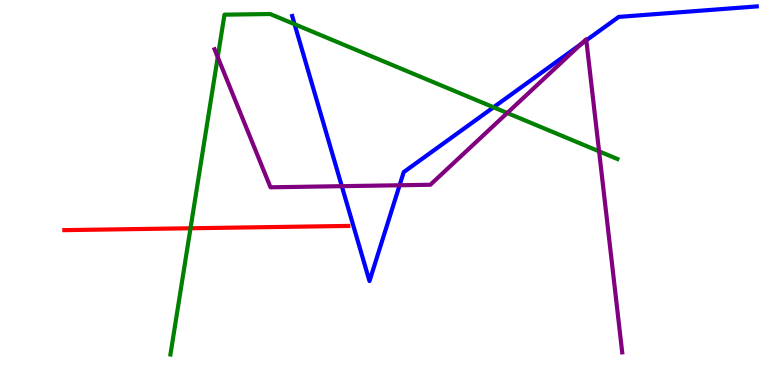[{'lines': ['blue', 'red'], 'intersections': []}, {'lines': ['green', 'red'], 'intersections': [{'x': 2.46, 'y': 4.07}]}, {'lines': ['purple', 'red'], 'intersections': []}, {'lines': ['blue', 'green'], 'intersections': [{'x': 3.8, 'y': 9.37}, {'x': 6.37, 'y': 7.21}]}, {'lines': ['blue', 'purple'], 'intersections': [{'x': 4.41, 'y': 5.16}, {'x': 5.16, 'y': 5.19}, {'x': 7.5, 'y': 8.85}, {'x': 7.57, 'y': 8.95}]}, {'lines': ['green', 'purple'], 'intersections': [{'x': 2.81, 'y': 8.52}, {'x': 6.54, 'y': 7.07}, {'x': 7.73, 'y': 6.07}]}]